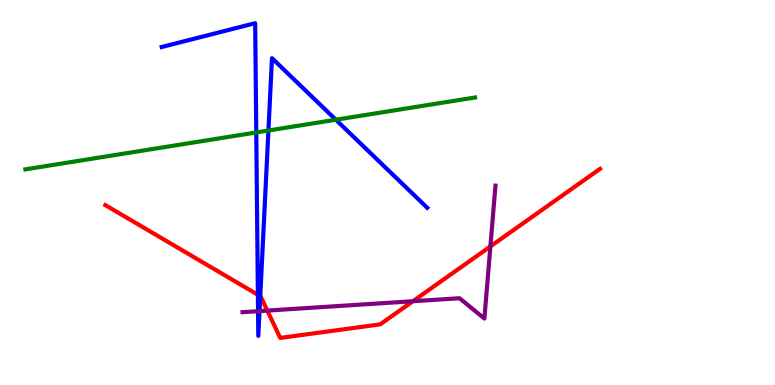[{'lines': ['blue', 'red'], 'intersections': [{'x': 3.33, 'y': 2.34}, {'x': 3.36, 'y': 2.31}]}, {'lines': ['green', 'red'], 'intersections': []}, {'lines': ['purple', 'red'], 'intersections': [{'x': 3.45, 'y': 1.93}, {'x': 5.33, 'y': 2.18}, {'x': 6.33, 'y': 3.6}]}, {'lines': ['blue', 'green'], 'intersections': [{'x': 3.31, 'y': 6.56}, {'x': 3.46, 'y': 6.61}, {'x': 4.33, 'y': 6.89}]}, {'lines': ['blue', 'purple'], 'intersections': [{'x': 3.33, 'y': 1.92}, {'x': 3.35, 'y': 1.92}]}, {'lines': ['green', 'purple'], 'intersections': []}]